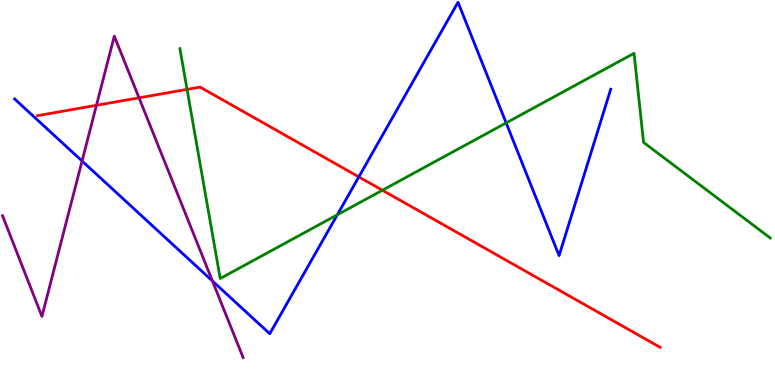[{'lines': ['blue', 'red'], 'intersections': [{'x': 4.63, 'y': 5.41}]}, {'lines': ['green', 'red'], 'intersections': [{'x': 2.41, 'y': 7.68}, {'x': 4.93, 'y': 5.06}]}, {'lines': ['purple', 'red'], 'intersections': [{'x': 1.24, 'y': 7.26}, {'x': 1.79, 'y': 7.46}]}, {'lines': ['blue', 'green'], 'intersections': [{'x': 4.35, 'y': 4.42}, {'x': 6.53, 'y': 6.81}]}, {'lines': ['blue', 'purple'], 'intersections': [{'x': 1.06, 'y': 5.82}, {'x': 2.74, 'y': 2.7}]}, {'lines': ['green', 'purple'], 'intersections': []}]